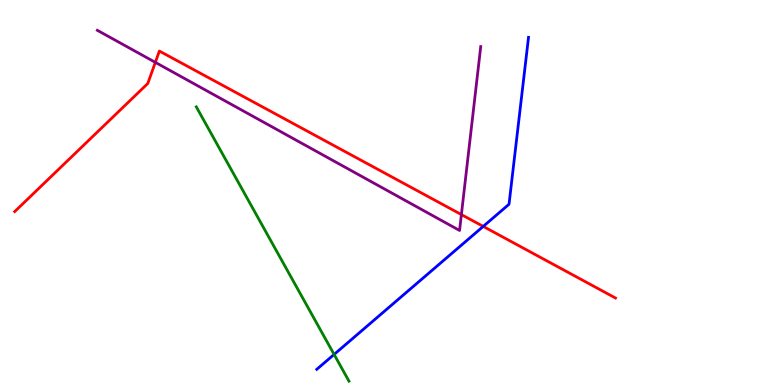[{'lines': ['blue', 'red'], 'intersections': [{'x': 6.24, 'y': 4.12}]}, {'lines': ['green', 'red'], 'intersections': []}, {'lines': ['purple', 'red'], 'intersections': [{'x': 2.0, 'y': 8.38}, {'x': 5.95, 'y': 4.43}]}, {'lines': ['blue', 'green'], 'intersections': [{'x': 4.31, 'y': 0.794}]}, {'lines': ['blue', 'purple'], 'intersections': []}, {'lines': ['green', 'purple'], 'intersections': []}]